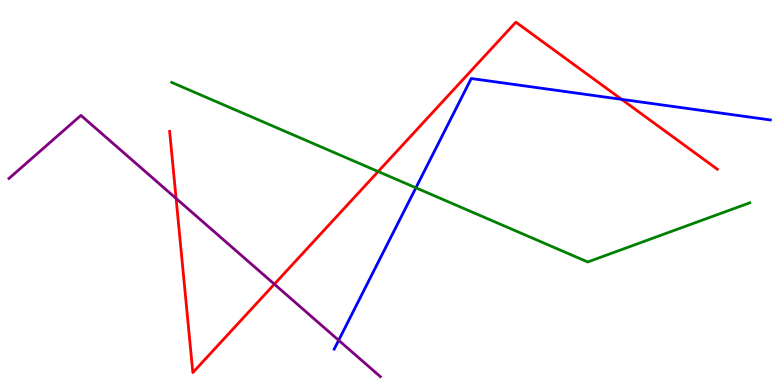[{'lines': ['blue', 'red'], 'intersections': [{'x': 8.02, 'y': 7.42}]}, {'lines': ['green', 'red'], 'intersections': [{'x': 4.88, 'y': 5.54}]}, {'lines': ['purple', 'red'], 'intersections': [{'x': 2.27, 'y': 4.85}, {'x': 3.54, 'y': 2.62}]}, {'lines': ['blue', 'green'], 'intersections': [{'x': 5.37, 'y': 5.12}]}, {'lines': ['blue', 'purple'], 'intersections': [{'x': 4.37, 'y': 1.16}]}, {'lines': ['green', 'purple'], 'intersections': []}]